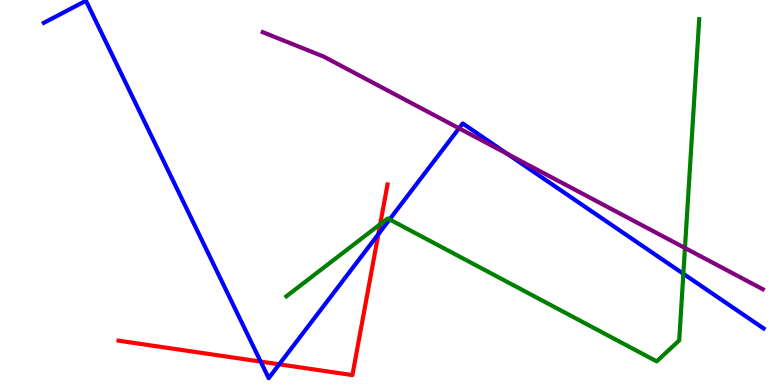[{'lines': ['blue', 'red'], 'intersections': [{'x': 3.36, 'y': 0.608}, {'x': 3.6, 'y': 0.537}, {'x': 4.88, 'y': 3.92}]}, {'lines': ['green', 'red'], 'intersections': [{'x': 4.91, 'y': 4.18}]}, {'lines': ['purple', 'red'], 'intersections': []}, {'lines': ['blue', 'green'], 'intersections': [{'x': 5.03, 'y': 4.3}, {'x': 8.82, 'y': 2.89}]}, {'lines': ['blue', 'purple'], 'intersections': [{'x': 5.92, 'y': 6.67}, {'x': 6.55, 'y': 6.0}]}, {'lines': ['green', 'purple'], 'intersections': [{'x': 8.84, 'y': 3.56}]}]